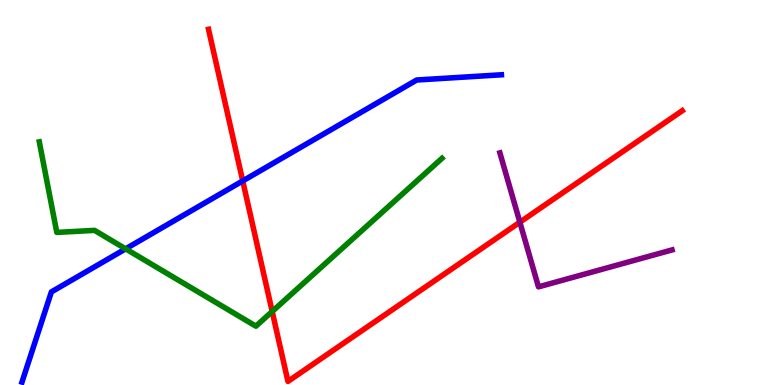[{'lines': ['blue', 'red'], 'intersections': [{'x': 3.13, 'y': 5.3}]}, {'lines': ['green', 'red'], 'intersections': [{'x': 3.51, 'y': 1.91}]}, {'lines': ['purple', 'red'], 'intersections': [{'x': 6.71, 'y': 4.23}]}, {'lines': ['blue', 'green'], 'intersections': [{'x': 1.62, 'y': 3.54}]}, {'lines': ['blue', 'purple'], 'intersections': []}, {'lines': ['green', 'purple'], 'intersections': []}]